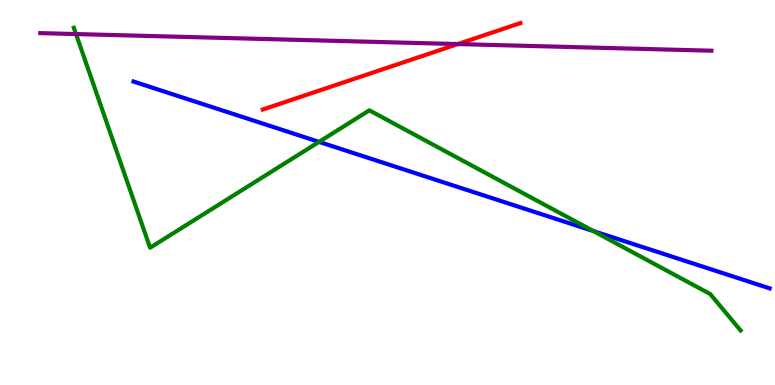[{'lines': ['blue', 'red'], 'intersections': []}, {'lines': ['green', 'red'], 'intersections': []}, {'lines': ['purple', 'red'], 'intersections': [{'x': 5.91, 'y': 8.86}]}, {'lines': ['blue', 'green'], 'intersections': [{'x': 4.12, 'y': 6.32}, {'x': 7.66, 'y': 4.0}]}, {'lines': ['blue', 'purple'], 'intersections': []}, {'lines': ['green', 'purple'], 'intersections': [{'x': 0.981, 'y': 9.12}]}]